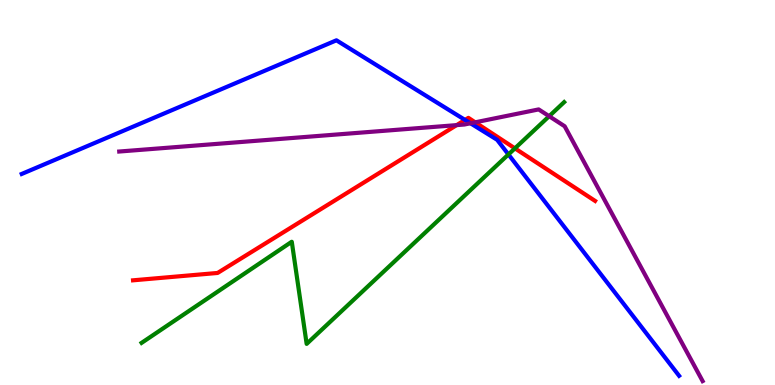[{'lines': ['blue', 'red'], 'intersections': [{'x': 6.0, 'y': 6.88}]}, {'lines': ['green', 'red'], 'intersections': [{'x': 6.64, 'y': 6.15}]}, {'lines': ['purple', 'red'], 'intersections': [{'x': 5.89, 'y': 6.75}, {'x': 6.13, 'y': 6.82}]}, {'lines': ['blue', 'green'], 'intersections': [{'x': 6.56, 'y': 5.99}]}, {'lines': ['blue', 'purple'], 'intersections': [{'x': 6.07, 'y': 6.8}]}, {'lines': ['green', 'purple'], 'intersections': [{'x': 7.09, 'y': 6.98}]}]